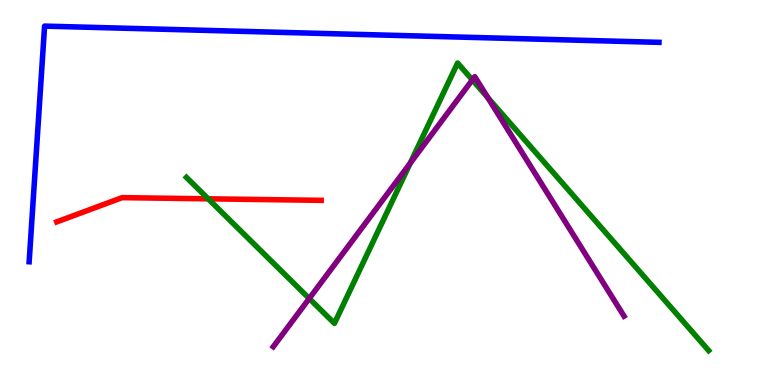[{'lines': ['blue', 'red'], 'intersections': []}, {'lines': ['green', 'red'], 'intersections': [{'x': 2.69, 'y': 4.84}]}, {'lines': ['purple', 'red'], 'intersections': []}, {'lines': ['blue', 'green'], 'intersections': []}, {'lines': ['blue', 'purple'], 'intersections': []}, {'lines': ['green', 'purple'], 'intersections': [{'x': 3.99, 'y': 2.25}, {'x': 5.29, 'y': 5.76}, {'x': 6.09, 'y': 7.92}, {'x': 6.29, 'y': 7.46}]}]